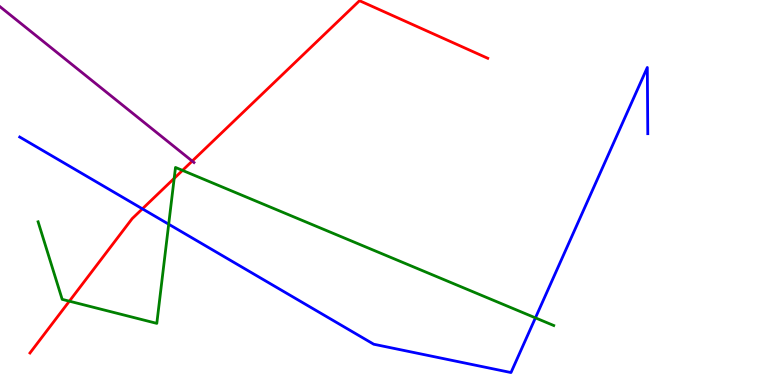[{'lines': ['blue', 'red'], 'intersections': [{'x': 1.84, 'y': 4.58}]}, {'lines': ['green', 'red'], 'intersections': [{'x': 0.895, 'y': 2.18}, {'x': 2.25, 'y': 5.37}, {'x': 2.35, 'y': 5.57}]}, {'lines': ['purple', 'red'], 'intersections': [{'x': 2.48, 'y': 5.82}]}, {'lines': ['blue', 'green'], 'intersections': [{'x': 2.18, 'y': 4.18}, {'x': 6.91, 'y': 1.74}]}, {'lines': ['blue', 'purple'], 'intersections': []}, {'lines': ['green', 'purple'], 'intersections': []}]